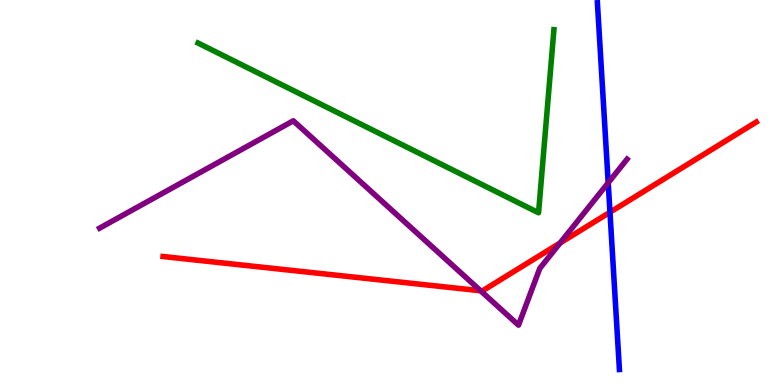[{'lines': ['blue', 'red'], 'intersections': [{'x': 7.87, 'y': 4.49}]}, {'lines': ['green', 'red'], 'intersections': []}, {'lines': ['purple', 'red'], 'intersections': [{'x': 6.2, 'y': 2.45}, {'x': 7.23, 'y': 3.69}]}, {'lines': ['blue', 'green'], 'intersections': []}, {'lines': ['blue', 'purple'], 'intersections': [{'x': 7.85, 'y': 5.25}]}, {'lines': ['green', 'purple'], 'intersections': []}]